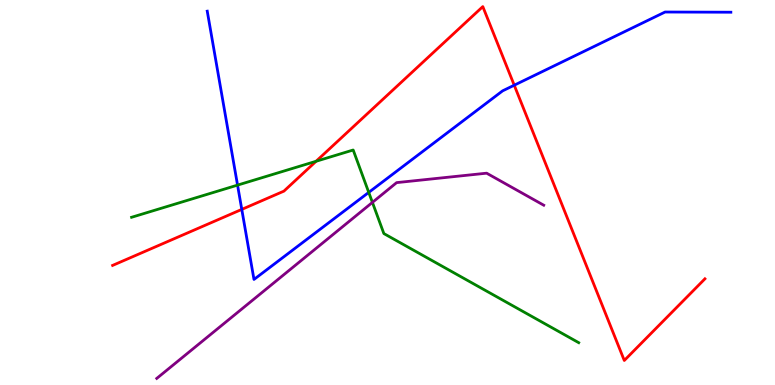[{'lines': ['blue', 'red'], 'intersections': [{'x': 3.12, 'y': 4.56}, {'x': 6.64, 'y': 7.79}]}, {'lines': ['green', 'red'], 'intersections': [{'x': 4.08, 'y': 5.81}]}, {'lines': ['purple', 'red'], 'intersections': []}, {'lines': ['blue', 'green'], 'intersections': [{'x': 3.07, 'y': 5.19}, {'x': 4.76, 'y': 5.0}]}, {'lines': ['blue', 'purple'], 'intersections': []}, {'lines': ['green', 'purple'], 'intersections': [{'x': 4.81, 'y': 4.74}]}]